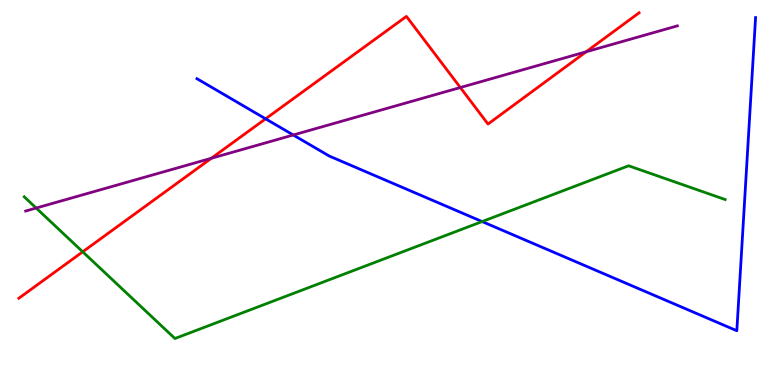[{'lines': ['blue', 'red'], 'intersections': [{'x': 3.43, 'y': 6.91}]}, {'lines': ['green', 'red'], 'intersections': [{'x': 1.07, 'y': 3.46}]}, {'lines': ['purple', 'red'], 'intersections': [{'x': 2.73, 'y': 5.89}, {'x': 5.94, 'y': 7.73}, {'x': 7.56, 'y': 8.66}]}, {'lines': ['blue', 'green'], 'intersections': [{'x': 6.22, 'y': 4.25}]}, {'lines': ['blue', 'purple'], 'intersections': [{'x': 3.78, 'y': 6.49}]}, {'lines': ['green', 'purple'], 'intersections': [{'x': 0.467, 'y': 4.6}]}]